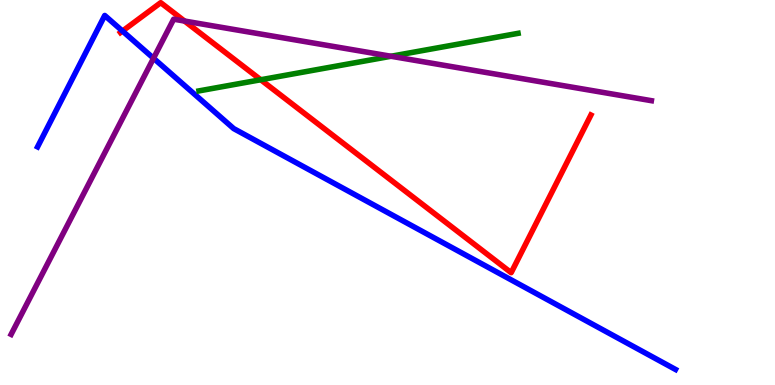[{'lines': ['blue', 'red'], 'intersections': [{'x': 1.58, 'y': 9.19}]}, {'lines': ['green', 'red'], 'intersections': [{'x': 3.36, 'y': 7.93}]}, {'lines': ['purple', 'red'], 'intersections': [{'x': 2.38, 'y': 9.45}]}, {'lines': ['blue', 'green'], 'intersections': []}, {'lines': ['blue', 'purple'], 'intersections': [{'x': 1.98, 'y': 8.49}]}, {'lines': ['green', 'purple'], 'intersections': [{'x': 5.05, 'y': 8.54}]}]